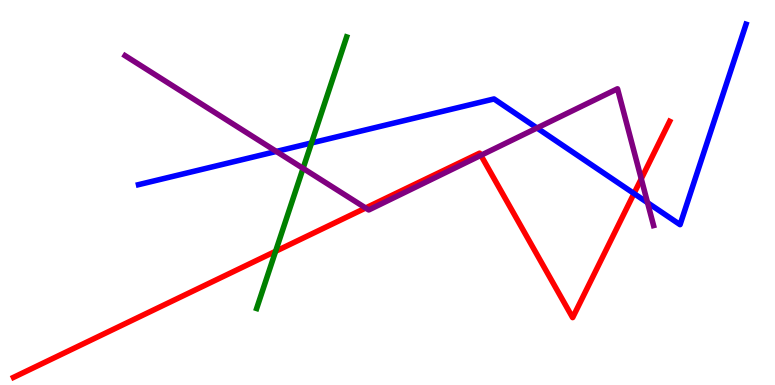[{'lines': ['blue', 'red'], 'intersections': [{'x': 8.18, 'y': 4.97}]}, {'lines': ['green', 'red'], 'intersections': [{'x': 3.56, 'y': 3.47}]}, {'lines': ['purple', 'red'], 'intersections': [{'x': 4.72, 'y': 4.6}, {'x': 6.21, 'y': 5.97}, {'x': 8.27, 'y': 5.36}]}, {'lines': ['blue', 'green'], 'intersections': [{'x': 4.02, 'y': 6.29}]}, {'lines': ['blue', 'purple'], 'intersections': [{'x': 3.57, 'y': 6.07}, {'x': 6.93, 'y': 6.68}, {'x': 8.36, 'y': 4.74}]}, {'lines': ['green', 'purple'], 'intersections': [{'x': 3.91, 'y': 5.63}]}]